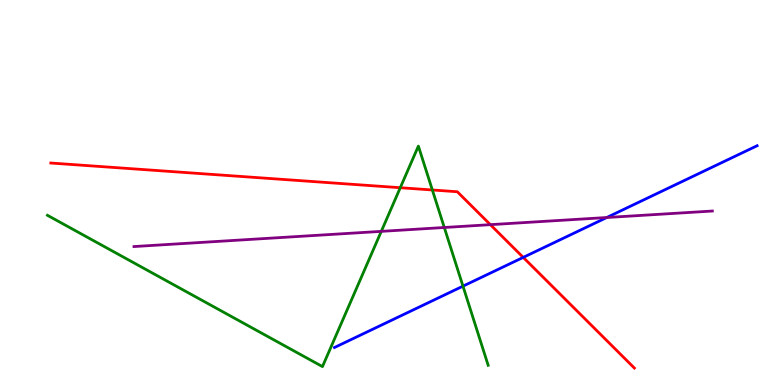[{'lines': ['blue', 'red'], 'intersections': [{'x': 6.75, 'y': 3.31}]}, {'lines': ['green', 'red'], 'intersections': [{'x': 5.16, 'y': 5.12}, {'x': 5.58, 'y': 5.07}]}, {'lines': ['purple', 'red'], 'intersections': [{'x': 6.33, 'y': 4.16}]}, {'lines': ['blue', 'green'], 'intersections': [{'x': 5.97, 'y': 2.57}]}, {'lines': ['blue', 'purple'], 'intersections': [{'x': 7.83, 'y': 4.35}]}, {'lines': ['green', 'purple'], 'intersections': [{'x': 4.92, 'y': 3.99}, {'x': 5.73, 'y': 4.09}]}]